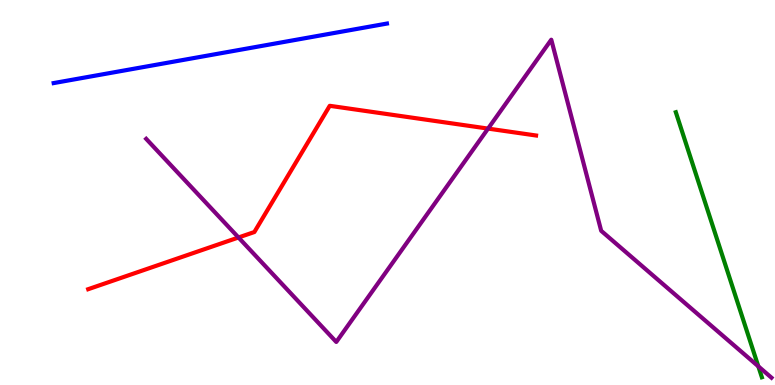[{'lines': ['blue', 'red'], 'intersections': []}, {'lines': ['green', 'red'], 'intersections': []}, {'lines': ['purple', 'red'], 'intersections': [{'x': 3.08, 'y': 3.83}, {'x': 6.3, 'y': 6.66}]}, {'lines': ['blue', 'green'], 'intersections': []}, {'lines': ['blue', 'purple'], 'intersections': []}, {'lines': ['green', 'purple'], 'intersections': [{'x': 9.78, 'y': 0.485}]}]